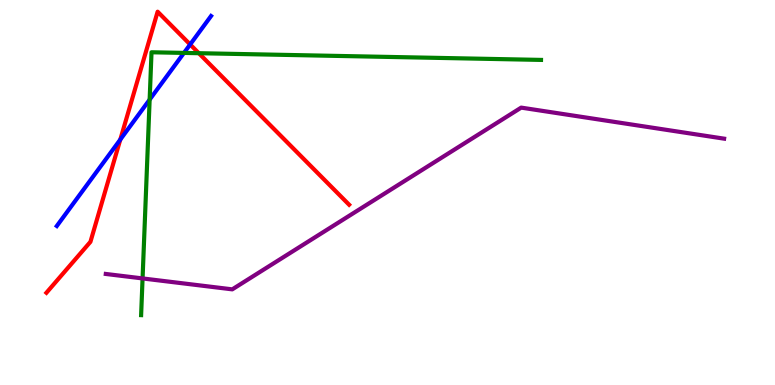[{'lines': ['blue', 'red'], 'intersections': [{'x': 1.55, 'y': 6.37}, {'x': 2.45, 'y': 8.84}]}, {'lines': ['green', 'red'], 'intersections': [{'x': 2.57, 'y': 8.62}]}, {'lines': ['purple', 'red'], 'intersections': []}, {'lines': ['blue', 'green'], 'intersections': [{'x': 1.93, 'y': 7.41}, {'x': 2.37, 'y': 8.63}]}, {'lines': ['blue', 'purple'], 'intersections': []}, {'lines': ['green', 'purple'], 'intersections': [{'x': 1.84, 'y': 2.77}]}]